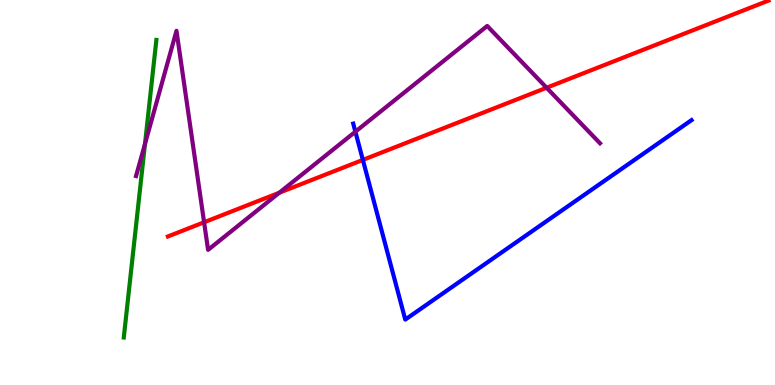[{'lines': ['blue', 'red'], 'intersections': [{'x': 4.68, 'y': 5.85}]}, {'lines': ['green', 'red'], 'intersections': []}, {'lines': ['purple', 'red'], 'intersections': [{'x': 2.63, 'y': 4.23}, {'x': 3.6, 'y': 4.99}, {'x': 7.05, 'y': 7.72}]}, {'lines': ['blue', 'green'], 'intersections': []}, {'lines': ['blue', 'purple'], 'intersections': [{'x': 4.59, 'y': 6.58}]}, {'lines': ['green', 'purple'], 'intersections': [{'x': 1.87, 'y': 6.26}]}]